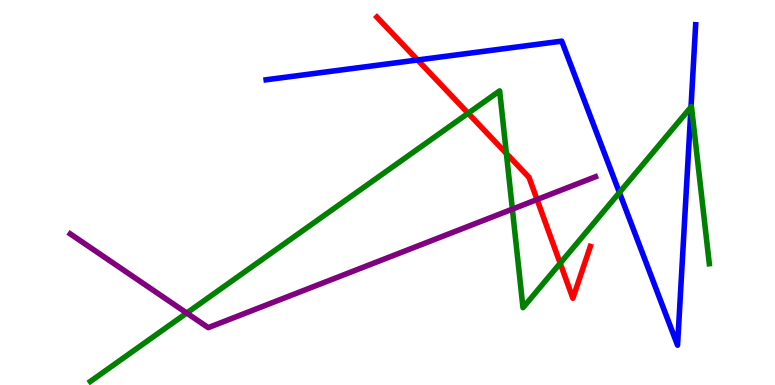[{'lines': ['blue', 'red'], 'intersections': [{'x': 5.39, 'y': 8.44}]}, {'lines': ['green', 'red'], 'intersections': [{'x': 6.04, 'y': 7.06}, {'x': 6.53, 'y': 6.01}, {'x': 7.23, 'y': 3.16}]}, {'lines': ['purple', 'red'], 'intersections': [{'x': 6.93, 'y': 4.82}]}, {'lines': ['blue', 'green'], 'intersections': [{'x': 7.99, 'y': 5.0}, {'x': 8.92, 'y': 7.22}]}, {'lines': ['blue', 'purple'], 'intersections': []}, {'lines': ['green', 'purple'], 'intersections': [{'x': 2.41, 'y': 1.87}, {'x': 6.61, 'y': 4.57}]}]